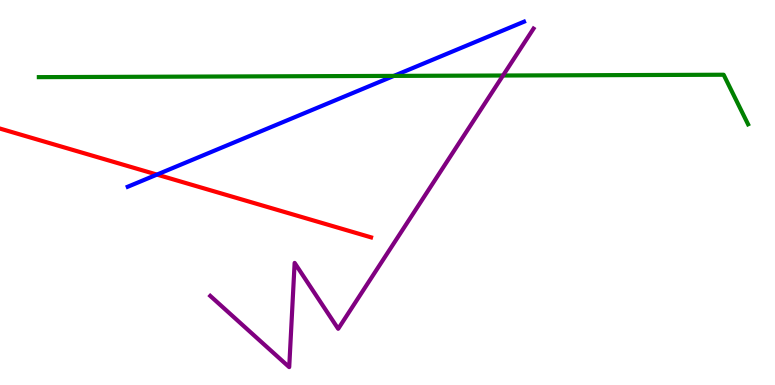[{'lines': ['blue', 'red'], 'intersections': [{'x': 2.03, 'y': 5.47}]}, {'lines': ['green', 'red'], 'intersections': []}, {'lines': ['purple', 'red'], 'intersections': []}, {'lines': ['blue', 'green'], 'intersections': [{'x': 5.08, 'y': 8.03}]}, {'lines': ['blue', 'purple'], 'intersections': []}, {'lines': ['green', 'purple'], 'intersections': [{'x': 6.49, 'y': 8.04}]}]